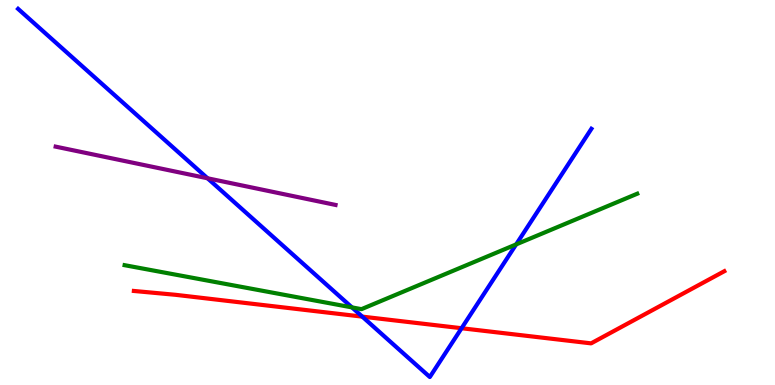[{'lines': ['blue', 'red'], 'intersections': [{'x': 4.67, 'y': 1.78}, {'x': 5.96, 'y': 1.47}]}, {'lines': ['green', 'red'], 'intersections': []}, {'lines': ['purple', 'red'], 'intersections': []}, {'lines': ['blue', 'green'], 'intersections': [{'x': 4.54, 'y': 2.02}, {'x': 6.66, 'y': 3.65}]}, {'lines': ['blue', 'purple'], 'intersections': [{'x': 2.68, 'y': 5.37}]}, {'lines': ['green', 'purple'], 'intersections': []}]